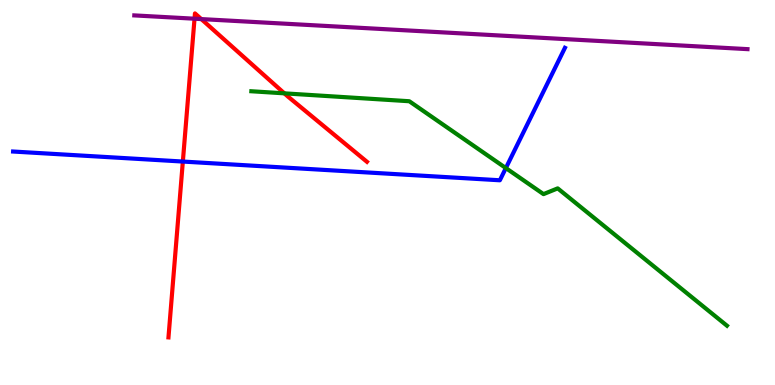[{'lines': ['blue', 'red'], 'intersections': [{'x': 2.36, 'y': 5.8}]}, {'lines': ['green', 'red'], 'intersections': [{'x': 3.67, 'y': 7.58}]}, {'lines': ['purple', 'red'], 'intersections': [{'x': 2.51, 'y': 9.51}, {'x': 2.6, 'y': 9.5}]}, {'lines': ['blue', 'green'], 'intersections': [{'x': 6.53, 'y': 5.63}]}, {'lines': ['blue', 'purple'], 'intersections': []}, {'lines': ['green', 'purple'], 'intersections': []}]